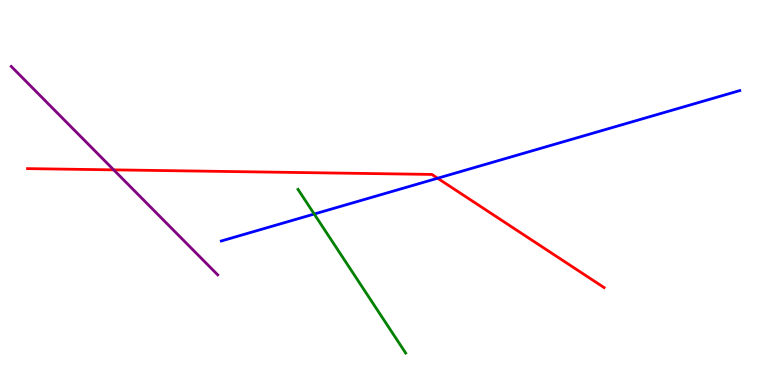[{'lines': ['blue', 'red'], 'intersections': [{'x': 5.65, 'y': 5.37}]}, {'lines': ['green', 'red'], 'intersections': []}, {'lines': ['purple', 'red'], 'intersections': [{'x': 1.47, 'y': 5.59}]}, {'lines': ['blue', 'green'], 'intersections': [{'x': 4.05, 'y': 4.44}]}, {'lines': ['blue', 'purple'], 'intersections': []}, {'lines': ['green', 'purple'], 'intersections': []}]